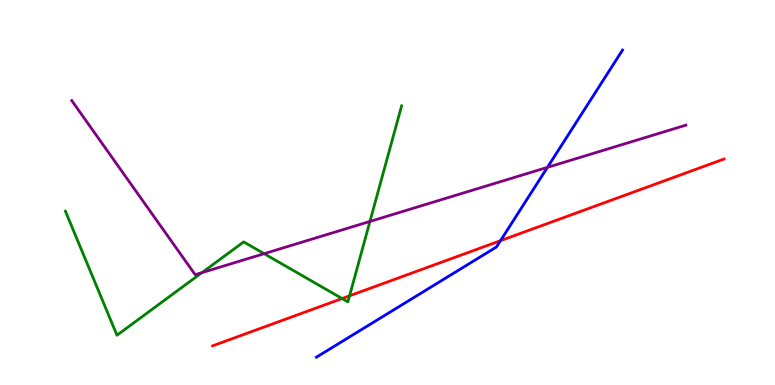[{'lines': ['blue', 'red'], 'intersections': [{'x': 6.46, 'y': 3.75}]}, {'lines': ['green', 'red'], 'intersections': [{'x': 4.41, 'y': 2.25}, {'x': 4.51, 'y': 2.32}]}, {'lines': ['purple', 'red'], 'intersections': []}, {'lines': ['blue', 'green'], 'intersections': []}, {'lines': ['blue', 'purple'], 'intersections': [{'x': 7.06, 'y': 5.65}]}, {'lines': ['green', 'purple'], 'intersections': [{'x': 2.61, 'y': 2.92}, {'x': 3.41, 'y': 3.41}, {'x': 4.77, 'y': 4.25}]}]